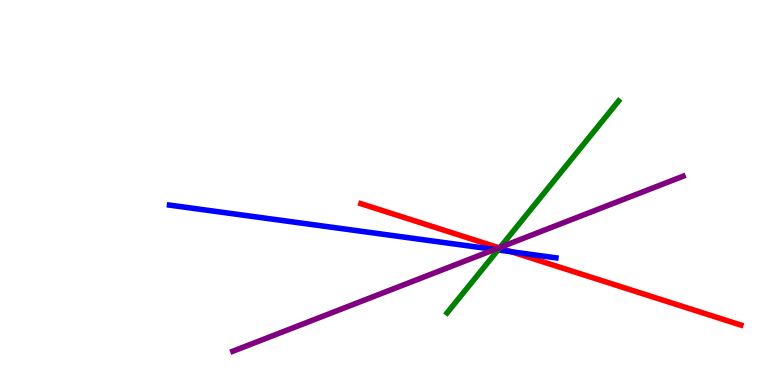[{'lines': ['blue', 'red'], 'intersections': [{'x': 6.6, 'y': 3.46}]}, {'lines': ['green', 'red'], 'intersections': [{'x': 6.45, 'y': 3.56}]}, {'lines': ['purple', 'red'], 'intersections': [{'x': 6.44, 'y': 3.56}]}, {'lines': ['blue', 'green'], 'intersections': [{'x': 6.43, 'y': 3.51}]}, {'lines': ['blue', 'purple'], 'intersections': [{'x': 6.38, 'y': 3.52}]}, {'lines': ['green', 'purple'], 'intersections': [{'x': 6.45, 'y': 3.58}]}]